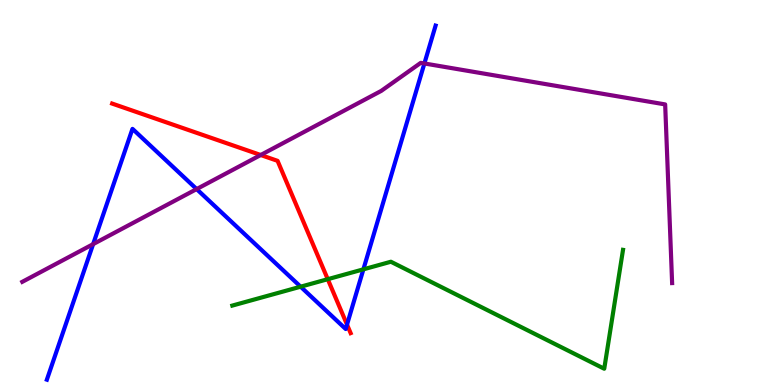[{'lines': ['blue', 'red'], 'intersections': [{'x': 4.48, 'y': 1.57}]}, {'lines': ['green', 'red'], 'intersections': [{'x': 4.23, 'y': 2.75}]}, {'lines': ['purple', 'red'], 'intersections': [{'x': 3.36, 'y': 5.97}]}, {'lines': ['blue', 'green'], 'intersections': [{'x': 3.88, 'y': 2.55}, {'x': 4.69, 'y': 3.0}]}, {'lines': ['blue', 'purple'], 'intersections': [{'x': 1.2, 'y': 3.66}, {'x': 2.54, 'y': 5.09}, {'x': 5.48, 'y': 8.35}]}, {'lines': ['green', 'purple'], 'intersections': []}]